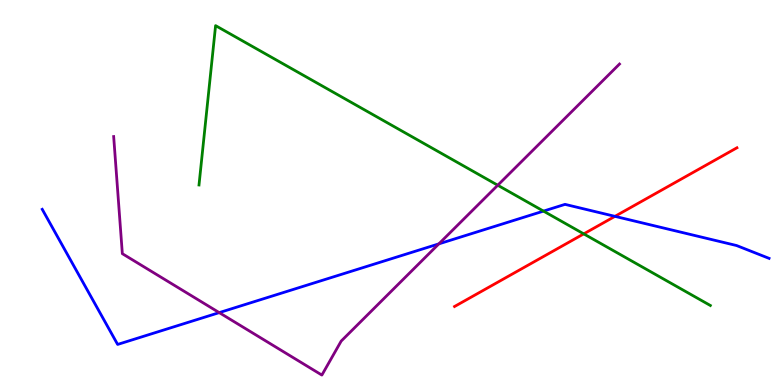[{'lines': ['blue', 'red'], 'intersections': [{'x': 7.93, 'y': 4.38}]}, {'lines': ['green', 'red'], 'intersections': [{'x': 7.53, 'y': 3.93}]}, {'lines': ['purple', 'red'], 'intersections': []}, {'lines': ['blue', 'green'], 'intersections': [{'x': 7.01, 'y': 4.52}]}, {'lines': ['blue', 'purple'], 'intersections': [{'x': 2.83, 'y': 1.88}, {'x': 5.66, 'y': 3.67}]}, {'lines': ['green', 'purple'], 'intersections': [{'x': 6.42, 'y': 5.19}]}]